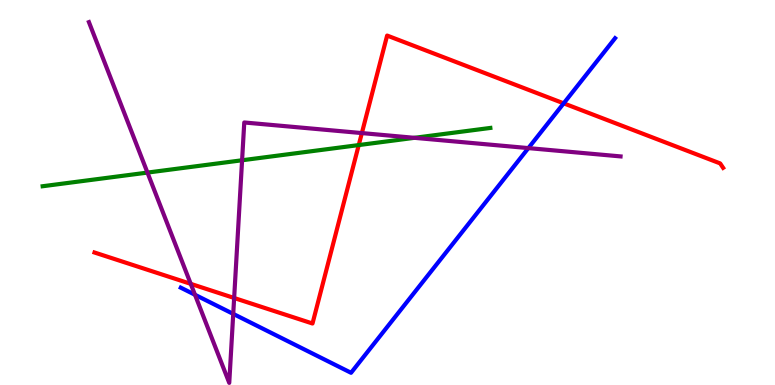[{'lines': ['blue', 'red'], 'intersections': [{'x': 7.27, 'y': 7.32}]}, {'lines': ['green', 'red'], 'intersections': [{'x': 4.63, 'y': 6.23}]}, {'lines': ['purple', 'red'], 'intersections': [{'x': 2.46, 'y': 2.63}, {'x': 3.02, 'y': 2.26}, {'x': 4.67, 'y': 6.54}]}, {'lines': ['blue', 'green'], 'intersections': []}, {'lines': ['blue', 'purple'], 'intersections': [{'x': 2.52, 'y': 2.34}, {'x': 3.01, 'y': 1.85}, {'x': 6.82, 'y': 6.15}]}, {'lines': ['green', 'purple'], 'intersections': [{'x': 1.9, 'y': 5.52}, {'x': 3.12, 'y': 5.84}, {'x': 5.35, 'y': 6.42}]}]